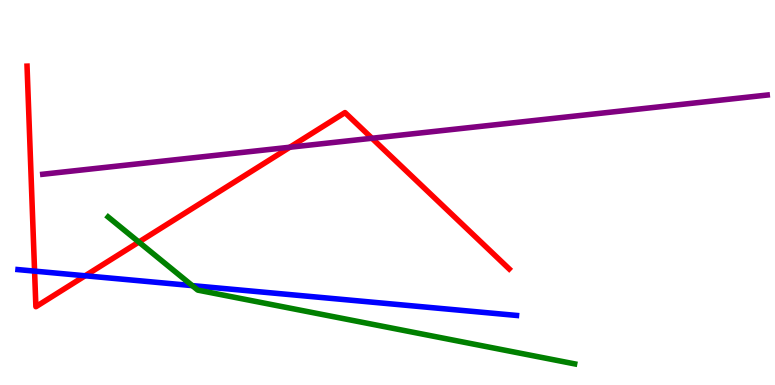[{'lines': ['blue', 'red'], 'intersections': [{'x': 0.446, 'y': 2.96}, {'x': 1.1, 'y': 2.84}]}, {'lines': ['green', 'red'], 'intersections': [{'x': 1.79, 'y': 3.71}]}, {'lines': ['purple', 'red'], 'intersections': [{'x': 3.74, 'y': 6.18}, {'x': 4.8, 'y': 6.41}]}, {'lines': ['blue', 'green'], 'intersections': [{'x': 2.48, 'y': 2.58}]}, {'lines': ['blue', 'purple'], 'intersections': []}, {'lines': ['green', 'purple'], 'intersections': []}]